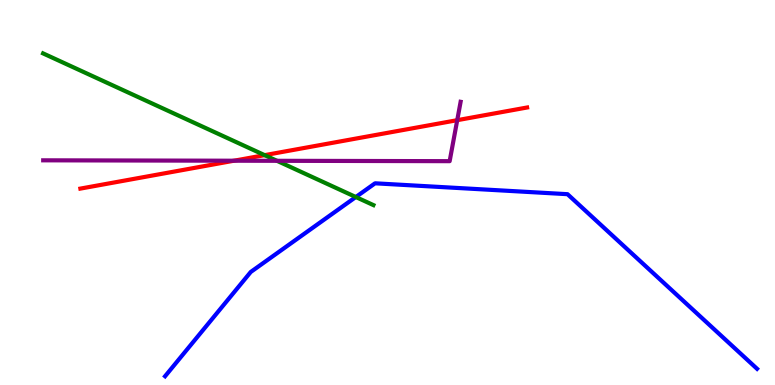[{'lines': ['blue', 'red'], 'intersections': []}, {'lines': ['green', 'red'], 'intersections': [{'x': 3.41, 'y': 5.97}]}, {'lines': ['purple', 'red'], 'intersections': [{'x': 3.02, 'y': 5.83}, {'x': 5.9, 'y': 6.88}]}, {'lines': ['blue', 'green'], 'intersections': [{'x': 4.59, 'y': 4.88}]}, {'lines': ['blue', 'purple'], 'intersections': []}, {'lines': ['green', 'purple'], 'intersections': [{'x': 3.57, 'y': 5.82}]}]